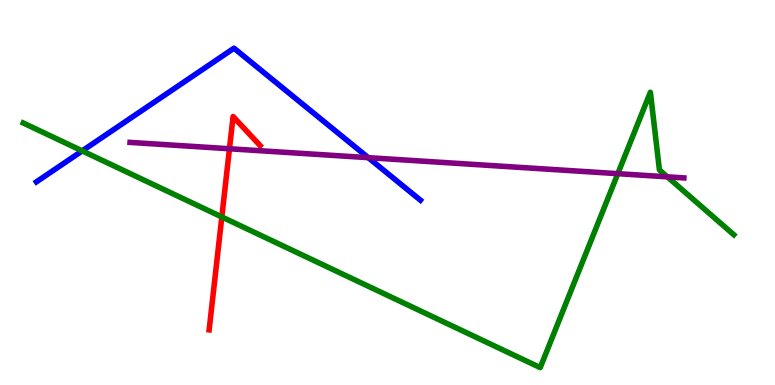[{'lines': ['blue', 'red'], 'intersections': []}, {'lines': ['green', 'red'], 'intersections': [{'x': 2.86, 'y': 4.37}]}, {'lines': ['purple', 'red'], 'intersections': [{'x': 2.96, 'y': 6.14}]}, {'lines': ['blue', 'green'], 'intersections': [{'x': 1.06, 'y': 6.08}]}, {'lines': ['blue', 'purple'], 'intersections': [{'x': 4.75, 'y': 5.9}]}, {'lines': ['green', 'purple'], 'intersections': [{'x': 7.97, 'y': 5.49}, {'x': 8.61, 'y': 5.41}]}]